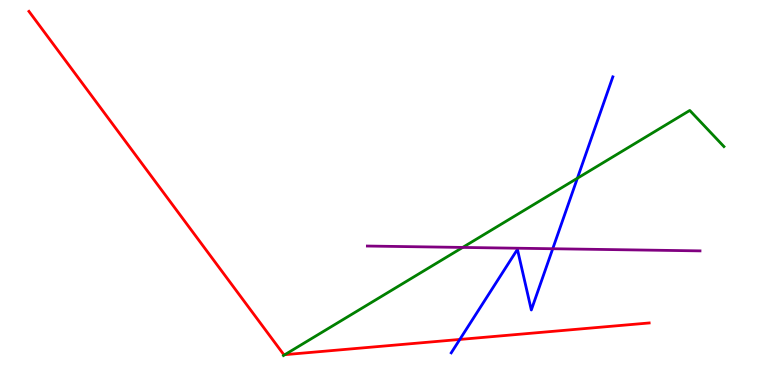[{'lines': ['blue', 'red'], 'intersections': [{'x': 5.93, 'y': 1.18}]}, {'lines': ['green', 'red'], 'intersections': [{'x': 3.68, 'y': 0.788}]}, {'lines': ['purple', 'red'], 'intersections': []}, {'lines': ['blue', 'green'], 'intersections': [{'x': 7.45, 'y': 5.37}]}, {'lines': ['blue', 'purple'], 'intersections': [{'x': 7.13, 'y': 3.54}]}, {'lines': ['green', 'purple'], 'intersections': [{'x': 5.97, 'y': 3.57}]}]